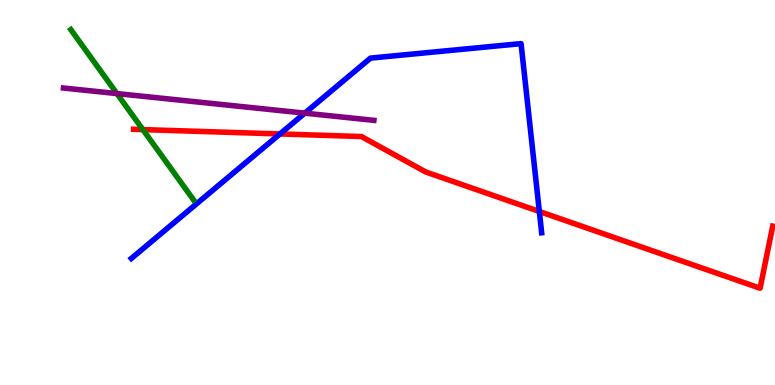[{'lines': ['blue', 'red'], 'intersections': [{'x': 3.61, 'y': 6.52}, {'x': 6.96, 'y': 4.51}]}, {'lines': ['green', 'red'], 'intersections': [{'x': 1.84, 'y': 6.63}]}, {'lines': ['purple', 'red'], 'intersections': []}, {'lines': ['blue', 'green'], 'intersections': []}, {'lines': ['blue', 'purple'], 'intersections': [{'x': 3.93, 'y': 7.06}]}, {'lines': ['green', 'purple'], 'intersections': [{'x': 1.51, 'y': 7.57}]}]